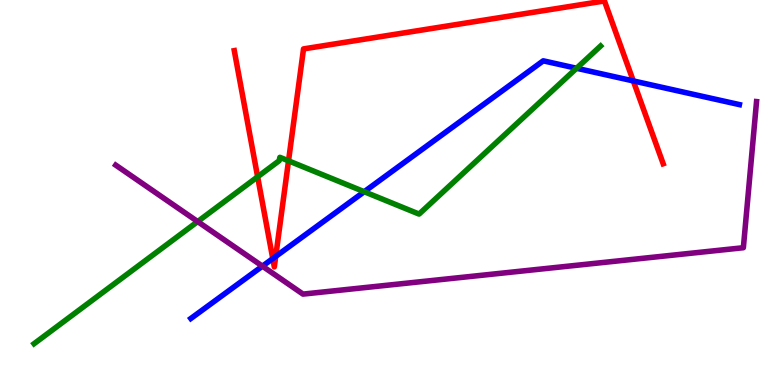[{'lines': ['blue', 'red'], 'intersections': [{'x': 3.52, 'y': 3.28}, {'x': 3.56, 'y': 3.34}, {'x': 8.17, 'y': 7.9}]}, {'lines': ['green', 'red'], 'intersections': [{'x': 3.32, 'y': 5.41}, {'x': 3.72, 'y': 5.82}]}, {'lines': ['purple', 'red'], 'intersections': []}, {'lines': ['blue', 'green'], 'intersections': [{'x': 4.7, 'y': 5.02}, {'x': 7.44, 'y': 8.23}]}, {'lines': ['blue', 'purple'], 'intersections': [{'x': 3.39, 'y': 3.09}]}, {'lines': ['green', 'purple'], 'intersections': [{'x': 2.55, 'y': 4.24}]}]